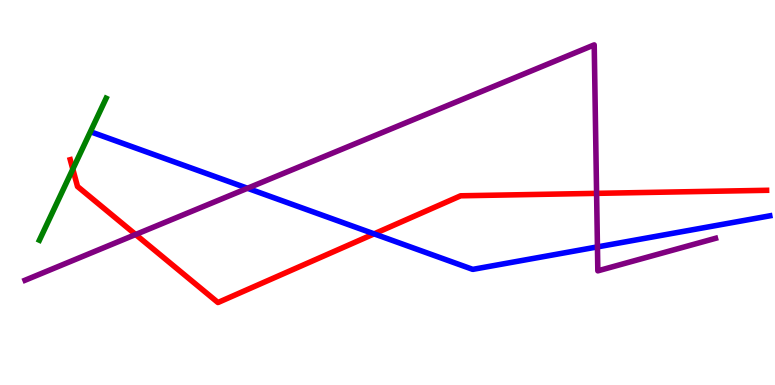[{'lines': ['blue', 'red'], 'intersections': [{'x': 4.83, 'y': 3.93}]}, {'lines': ['green', 'red'], 'intersections': [{'x': 0.939, 'y': 5.61}]}, {'lines': ['purple', 'red'], 'intersections': [{'x': 1.75, 'y': 3.91}, {'x': 7.7, 'y': 4.98}]}, {'lines': ['blue', 'green'], 'intersections': []}, {'lines': ['blue', 'purple'], 'intersections': [{'x': 3.19, 'y': 5.11}, {'x': 7.71, 'y': 3.59}]}, {'lines': ['green', 'purple'], 'intersections': []}]